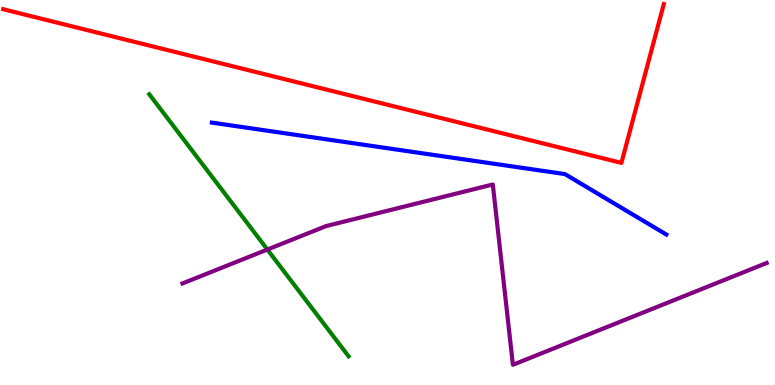[{'lines': ['blue', 'red'], 'intersections': []}, {'lines': ['green', 'red'], 'intersections': []}, {'lines': ['purple', 'red'], 'intersections': []}, {'lines': ['blue', 'green'], 'intersections': []}, {'lines': ['blue', 'purple'], 'intersections': []}, {'lines': ['green', 'purple'], 'intersections': [{'x': 3.45, 'y': 3.52}]}]